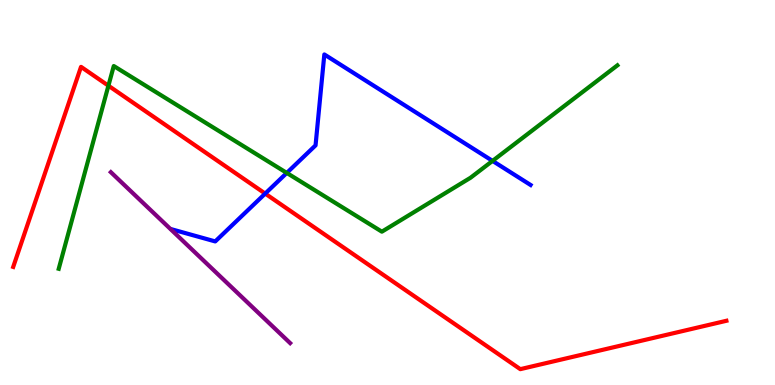[{'lines': ['blue', 'red'], 'intersections': [{'x': 3.42, 'y': 4.97}]}, {'lines': ['green', 'red'], 'intersections': [{'x': 1.4, 'y': 7.77}]}, {'lines': ['purple', 'red'], 'intersections': []}, {'lines': ['blue', 'green'], 'intersections': [{'x': 3.7, 'y': 5.51}, {'x': 6.36, 'y': 5.82}]}, {'lines': ['blue', 'purple'], 'intersections': []}, {'lines': ['green', 'purple'], 'intersections': []}]